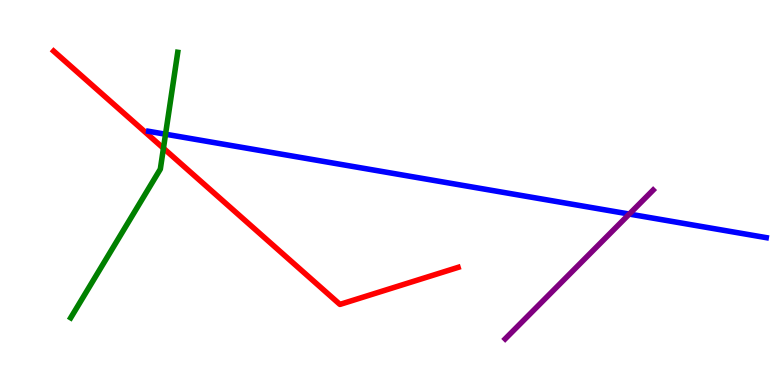[{'lines': ['blue', 'red'], 'intersections': []}, {'lines': ['green', 'red'], 'intersections': [{'x': 2.11, 'y': 6.15}]}, {'lines': ['purple', 'red'], 'intersections': []}, {'lines': ['blue', 'green'], 'intersections': [{'x': 2.14, 'y': 6.51}]}, {'lines': ['blue', 'purple'], 'intersections': [{'x': 8.12, 'y': 4.44}]}, {'lines': ['green', 'purple'], 'intersections': []}]